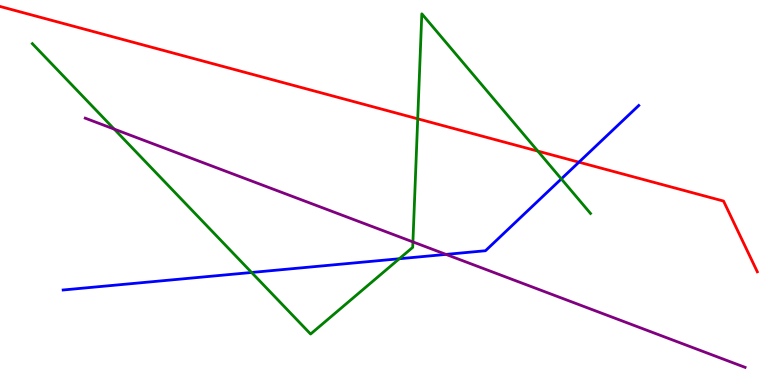[{'lines': ['blue', 'red'], 'intersections': [{'x': 7.47, 'y': 5.79}]}, {'lines': ['green', 'red'], 'intersections': [{'x': 5.39, 'y': 6.91}, {'x': 6.94, 'y': 6.07}]}, {'lines': ['purple', 'red'], 'intersections': []}, {'lines': ['blue', 'green'], 'intersections': [{'x': 3.25, 'y': 2.92}, {'x': 5.15, 'y': 3.28}, {'x': 7.24, 'y': 5.35}]}, {'lines': ['blue', 'purple'], 'intersections': [{'x': 5.75, 'y': 3.39}]}, {'lines': ['green', 'purple'], 'intersections': [{'x': 1.47, 'y': 6.65}, {'x': 5.33, 'y': 3.72}]}]